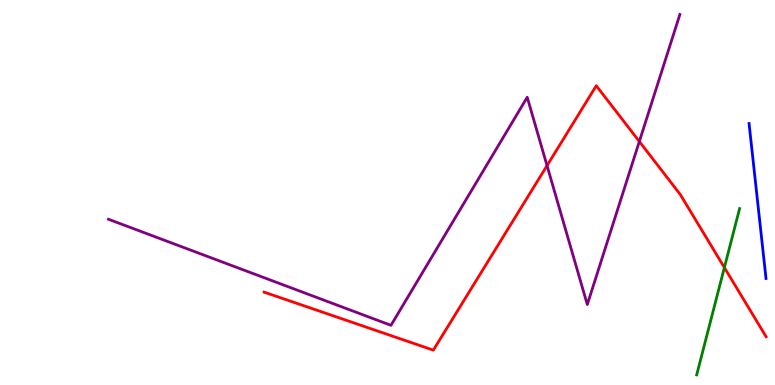[{'lines': ['blue', 'red'], 'intersections': []}, {'lines': ['green', 'red'], 'intersections': [{'x': 9.35, 'y': 3.05}]}, {'lines': ['purple', 'red'], 'intersections': [{'x': 7.06, 'y': 5.7}, {'x': 8.25, 'y': 6.32}]}, {'lines': ['blue', 'green'], 'intersections': []}, {'lines': ['blue', 'purple'], 'intersections': []}, {'lines': ['green', 'purple'], 'intersections': []}]